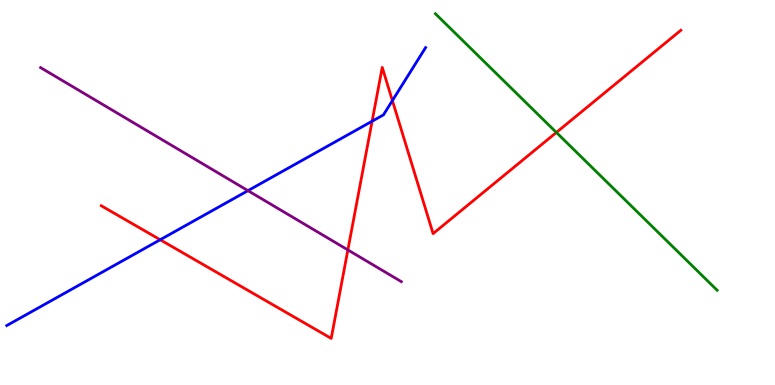[{'lines': ['blue', 'red'], 'intersections': [{'x': 2.07, 'y': 3.77}, {'x': 4.8, 'y': 6.85}, {'x': 5.06, 'y': 7.39}]}, {'lines': ['green', 'red'], 'intersections': [{'x': 7.18, 'y': 6.56}]}, {'lines': ['purple', 'red'], 'intersections': [{'x': 4.49, 'y': 3.51}]}, {'lines': ['blue', 'green'], 'intersections': []}, {'lines': ['blue', 'purple'], 'intersections': [{'x': 3.2, 'y': 5.05}]}, {'lines': ['green', 'purple'], 'intersections': []}]